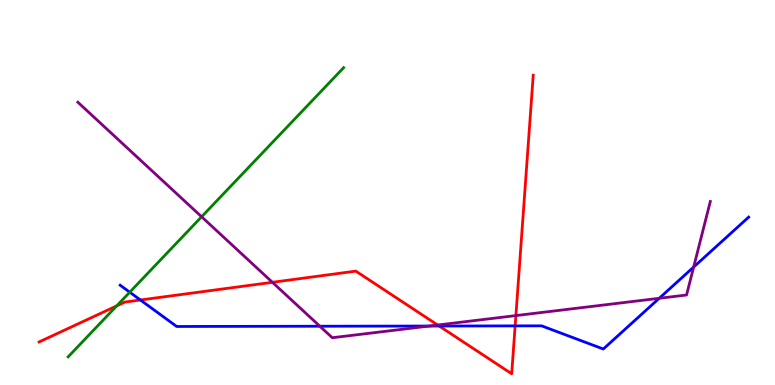[{'lines': ['blue', 'red'], 'intersections': [{'x': 1.81, 'y': 2.21}, {'x': 5.67, 'y': 1.53}, {'x': 6.65, 'y': 1.54}]}, {'lines': ['green', 'red'], 'intersections': [{'x': 1.51, 'y': 2.05}]}, {'lines': ['purple', 'red'], 'intersections': [{'x': 3.51, 'y': 2.67}, {'x': 5.65, 'y': 1.56}, {'x': 6.66, 'y': 1.8}]}, {'lines': ['blue', 'green'], 'intersections': [{'x': 1.67, 'y': 2.41}]}, {'lines': ['blue', 'purple'], 'intersections': [{'x': 4.13, 'y': 1.53}, {'x': 5.54, 'y': 1.53}, {'x': 8.51, 'y': 2.25}, {'x': 8.95, 'y': 3.06}]}, {'lines': ['green', 'purple'], 'intersections': [{'x': 2.6, 'y': 4.37}]}]